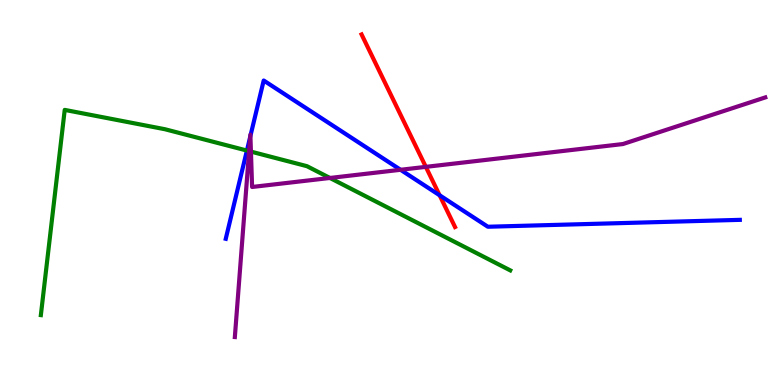[{'lines': ['blue', 'red'], 'intersections': [{'x': 5.67, 'y': 4.93}]}, {'lines': ['green', 'red'], 'intersections': []}, {'lines': ['purple', 'red'], 'intersections': [{'x': 5.49, 'y': 5.67}]}, {'lines': ['blue', 'green'], 'intersections': [{'x': 3.19, 'y': 6.09}]}, {'lines': ['blue', 'purple'], 'intersections': [{'x': 3.23, 'y': 6.45}, {'x': 3.23, 'y': 6.47}, {'x': 5.17, 'y': 5.59}]}, {'lines': ['green', 'purple'], 'intersections': [{'x': 3.21, 'y': 6.07}, {'x': 3.24, 'y': 6.06}, {'x': 4.26, 'y': 5.38}]}]